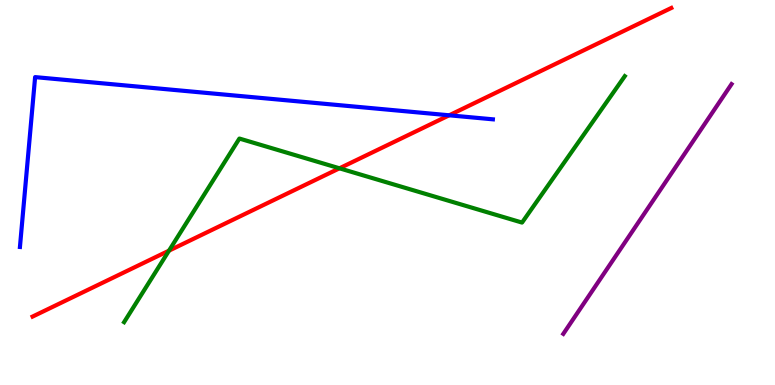[{'lines': ['blue', 'red'], 'intersections': [{'x': 5.8, 'y': 7.01}]}, {'lines': ['green', 'red'], 'intersections': [{'x': 2.18, 'y': 3.49}, {'x': 4.38, 'y': 5.63}]}, {'lines': ['purple', 'red'], 'intersections': []}, {'lines': ['blue', 'green'], 'intersections': []}, {'lines': ['blue', 'purple'], 'intersections': []}, {'lines': ['green', 'purple'], 'intersections': []}]